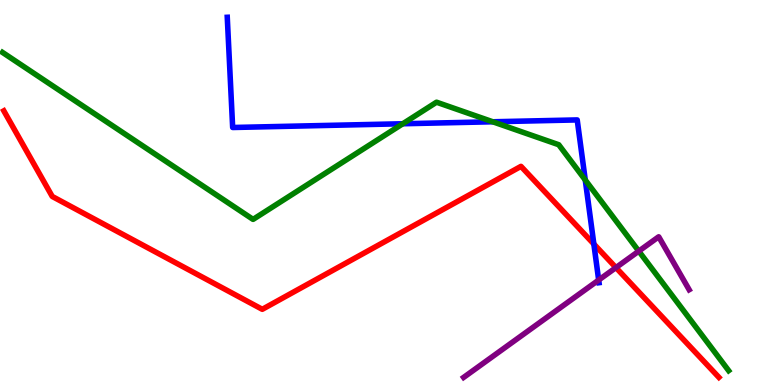[{'lines': ['blue', 'red'], 'intersections': [{'x': 7.66, 'y': 3.66}]}, {'lines': ['green', 'red'], 'intersections': []}, {'lines': ['purple', 'red'], 'intersections': [{'x': 7.95, 'y': 3.05}]}, {'lines': ['blue', 'green'], 'intersections': [{'x': 5.2, 'y': 6.79}, {'x': 6.36, 'y': 6.84}, {'x': 7.55, 'y': 5.32}]}, {'lines': ['blue', 'purple'], 'intersections': [{'x': 7.72, 'y': 2.73}]}, {'lines': ['green', 'purple'], 'intersections': [{'x': 8.24, 'y': 3.48}]}]